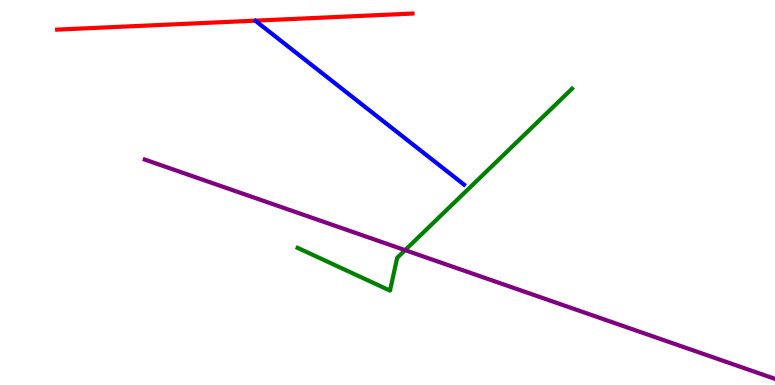[{'lines': ['blue', 'red'], 'intersections': []}, {'lines': ['green', 'red'], 'intersections': []}, {'lines': ['purple', 'red'], 'intersections': []}, {'lines': ['blue', 'green'], 'intersections': []}, {'lines': ['blue', 'purple'], 'intersections': []}, {'lines': ['green', 'purple'], 'intersections': [{'x': 5.23, 'y': 3.5}]}]